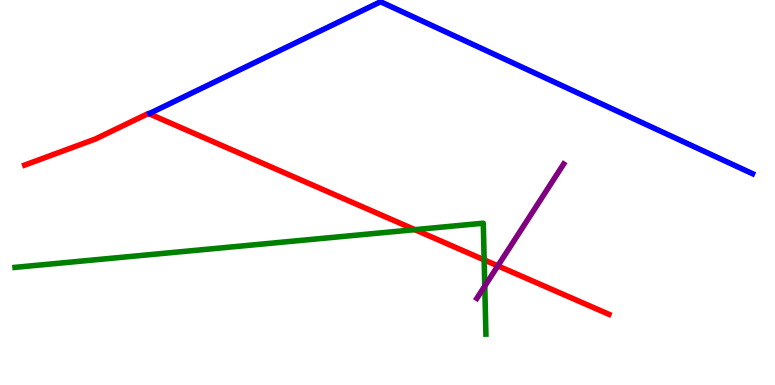[{'lines': ['blue', 'red'], 'intersections': []}, {'lines': ['green', 'red'], 'intersections': [{'x': 5.35, 'y': 4.03}, {'x': 6.25, 'y': 3.25}]}, {'lines': ['purple', 'red'], 'intersections': [{'x': 6.42, 'y': 3.09}]}, {'lines': ['blue', 'green'], 'intersections': []}, {'lines': ['blue', 'purple'], 'intersections': []}, {'lines': ['green', 'purple'], 'intersections': [{'x': 6.26, 'y': 2.57}]}]